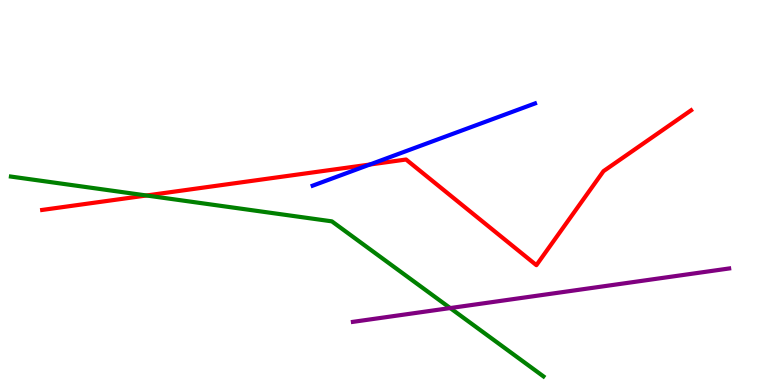[{'lines': ['blue', 'red'], 'intersections': [{'x': 4.77, 'y': 5.73}]}, {'lines': ['green', 'red'], 'intersections': [{'x': 1.89, 'y': 4.92}]}, {'lines': ['purple', 'red'], 'intersections': []}, {'lines': ['blue', 'green'], 'intersections': []}, {'lines': ['blue', 'purple'], 'intersections': []}, {'lines': ['green', 'purple'], 'intersections': [{'x': 5.81, 'y': 2.0}]}]